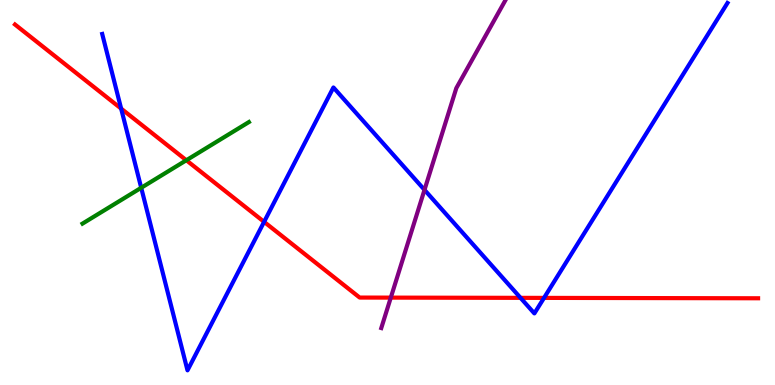[{'lines': ['blue', 'red'], 'intersections': [{'x': 1.56, 'y': 7.18}, {'x': 3.41, 'y': 4.24}, {'x': 6.72, 'y': 2.26}, {'x': 7.02, 'y': 2.26}]}, {'lines': ['green', 'red'], 'intersections': [{'x': 2.4, 'y': 5.84}]}, {'lines': ['purple', 'red'], 'intersections': [{'x': 5.04, 'y': 2.27}]}, {'lines': ['blue', 'green'], 'intersections': [{'x': 1.82, 'y': 5.12}]}, {'lines': ['blue', 'purple'], 'intersections': [{'x': 5.48, 'y': 5.07}]}, {'lines': ['green', 'purple'], 'intersections': []}]